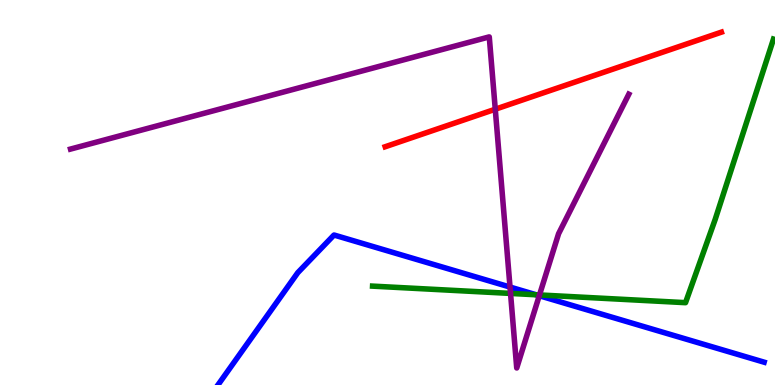[{'lines': ['blue', 'red'], 'intersections': []}, {'lines': ['green', 'red'], 'intersections': []}, {'lines': ['purple', 'red'], 'intersections': [{'x': 6.39, 'y': 7.16}]}, {'lines': ['blue', 'green'], 'intersections': [{'x': 6.92, 'y': 2.34}]}, {'lines': ['blue', 'purple'], 'intersections': [{'x': 6.58, 'y': 2.54}, {'x': 6.96, 'y': 2.32}]}, {'lines': ['green', 'purple'], 'intersections': [{'x': 6.59, 'y': 2.38}, {'x': 6.96, 'y': 2.34}]}]